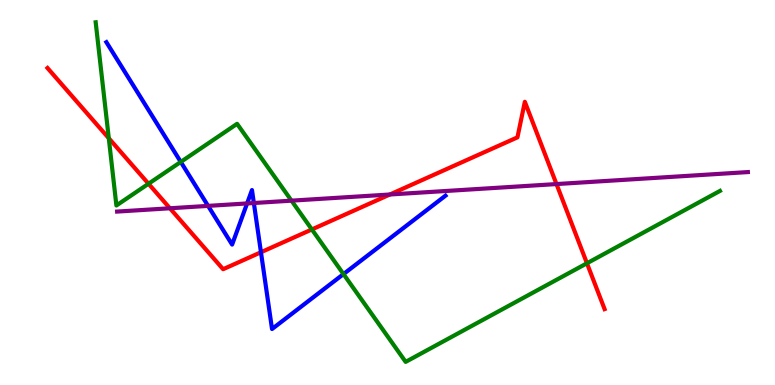[{'lines': ['blue', 'red'], 'intersections': [{'x': 3.37, 'y': 3.45}]}, {'lines': ['green', 'red'], 'intersections': [{'x': 1.4, 'y': 6.41}, {'x': 1.92, 'y': 5.23}, {'x': 4.02, 'y': 4.04}, {'x': 7.57, 'y': 3.16}]}, {'lines': ['purple', 'red'], 'intersections': [{'x': 2.19, 'y': 4.59}, {'x': 5.03, 'y': 4.95}, {'x': 7.18, 'y': 5.22}]}, {'lines': ['blue', 'green'], 'intersections': [{'x': 2.33, 'y': 5.79}, {'x': 4.43, 'y': 2.88}]}, {'lines': ['blue', 'purple'], 'intersections': [{'x': 2.68, 'y': 4.65}, {'x': 3.19, 'y': 4.72}, {'x': 3.28, 'y': 4.73}]}, {'lines': ['green', 'purple'], 'intersections': [{'x': 3.76, 'y': 4.79}]}]